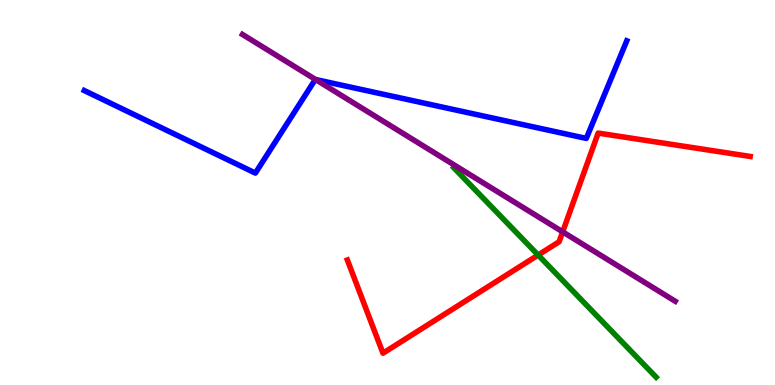[{'lines': ['blue', 'red'], 'intersections': []}, {'lines': ['green', 'red'], 'intersections': [{'x': 6.94, 'y': 3.38}]}, {'lines': ['purple', 'red'], 'intersections': [{'x': 7.26, 'y': 3.98}]}, {'lines': ['blue', 'green'], 'intersections': []}, {'lines': ['blue', 'purple'], 'intersections': [{'x': 4.07, 'y': 7.93}]}, {'lines': ['green', 'purple'], 'intersections': []}]